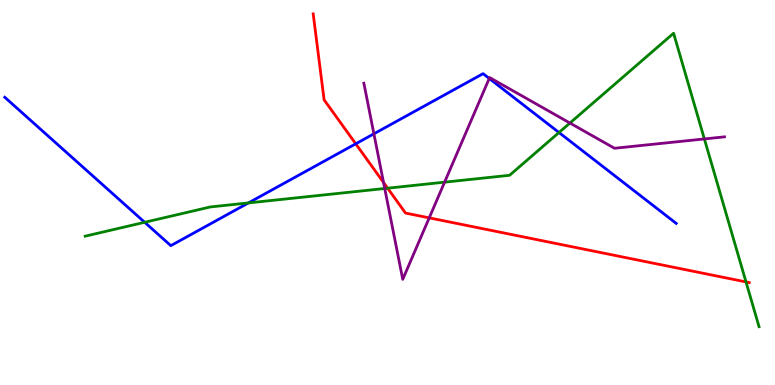[{'lines': ['blue', 'red'], 'intersections': [{'x': 4.59, 'y': 6.26}]}, {'lines': ['green', 'red'], 'intersections': [{'x': 5.0, 'y': 5.11}, {'x': 9.63, 'y': 2.68}]}, {'lines': ['purple', 'red'], 'intersections': [{'x': 4.95, 'y': 5.26}, {'x': 5.54, 'y': 4.34}]}, {'lines': ['blue', 'green'], 'intersections': [{'x': 1.87, 'y': 4.23}, {'x': 3.21, 'y': 4.73}, {'x': 7.21, 'y': 6.56}]}, {'lines': ['blue', 'purple'], 'intersections': [{'x': 4.82, 'y': 6.52}, {'x': 6.31, 'y': 7.96}]}, {'lines': ['green', 'purple'], 'intersections': [{'x': 4.96, 'y': 5.1}, {'x': 5.74, 'y': 5.27}, {'x': 7.35, 'y': 6.8}, {'x': 9.09, 'y': 6.39}]}]